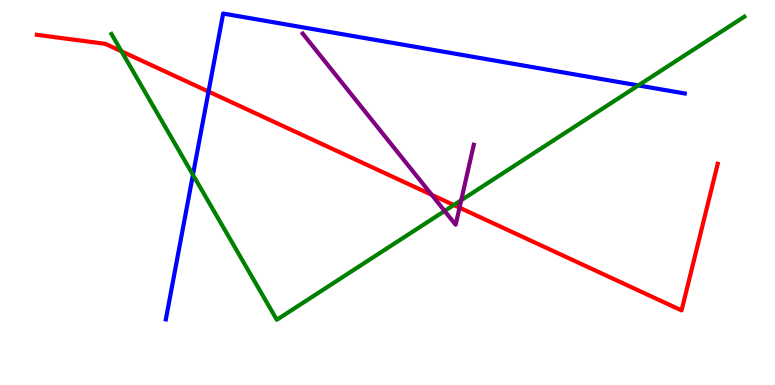[{'lines': ['blue', 'red'], 'intersections': [{'x': 2.69, 'y': 7.62}]}, {'lines': ['green', 'red'], 'intersections': [{'x': 1.57, 'y': 8.67}, {'x': 5.86, 'y': 4.67}]}, {'lines': ['purple', 'red'], 'intersections': [{'x': 5.57, 'y': 4.94}, {'x': 5.93, 'y': 4.61}]}, {'lines': ['blue', 'green'], 'intersections': [{'x': 2.49, 'y': 5.46}, {'x': 8.24, 'y': 7.78}]}, {'lines': ['blue', 'purple'], 'intersections': []}, {'lines': ['green', 'purple'], 'intersections': [{'x': 5.74, 'y': 4.52}, {'x': 5.95, 'y': 4.8}]}]